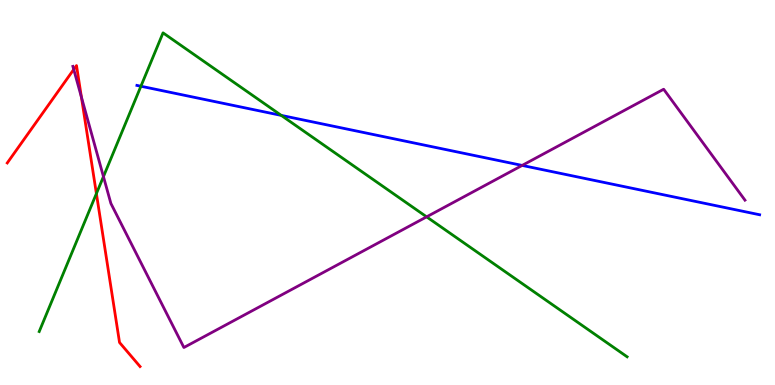[{'lines': ['blue', 'red'], 'intersections': []}, {'lines': ['green', 'red'], 'intersections': [{'x': 1.24, 'y': 4.97}]}, {'lines': ['purple', 'red'], 'intersections': [{'x': 0.951, 'y': 8.2}, {'x': 1.05, 'y': 7.48}]}, {'lines': ['blue', 'green'], 'intersections': [{'x': 1.82, 'y': 7.76}, {'x': 3.63, 'y': 7.0}]}, {'lines': ['blue', 'purple'], 'intersections': [{'x': 6.74, 'y': 5.7}]}, {'lines': ['green', 'purple'], 'intersections': [{'x': 1.33, 'y': 5.41}, {'x': 5.5, 'y': 4.37}]}]